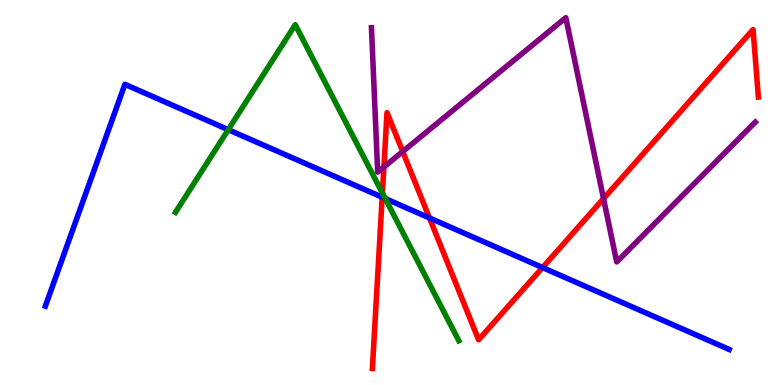[{'lines': ['blue', 'red'], 'intersections': [{'x': 4.93, 'y': 4.88}, {'x': 5.54, 'y': 4.34}, {'x': 7.0, 'y': 3.05}]}, {'lines': ['green', 'red'], 'intersections': [{'x': 4.93, 'y': 4.98}]}, {'lines': ['purple', 'red'], 'intersections': [{'x': 4.95, 'y': 5.66}, {'x': 5.2, 'y': 6.06}, {'x': 7.79, 'y': 4.84}]}, {'lines': ['blue', 'green'], 'intersections': [{'x': 2.95, 'y': 6.63}, {'x': 4.97, 'y': 4.84}]}, {'lines': ['blue', 'purple'], 'intersections': []}, {'lines': ['green', 'purple'], 'intersections': []}]